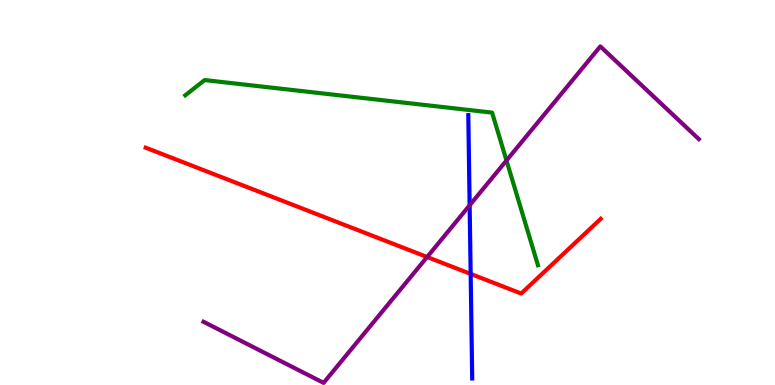[{'lines': ['blue', 'red'], 'intersections': [{'x': 6.07, 'y': 2.89}]}, {'lines': ['green', 'red'], 'intersections': []}, {'lines': ['purple', 'red'], 'intersections': [{'x': 5.51, 'y': 3.32}]}, {'lines': ['blue', 'green'], 'intersections': []}, {'lines': ['blue', 'purple'], 'intersections': [{'x': 6.06, 'y': 4.67}]}, {'lines': ['green', 'purple'], 'intersections': [{'x': 6.54, 'y': 5.83}]}]